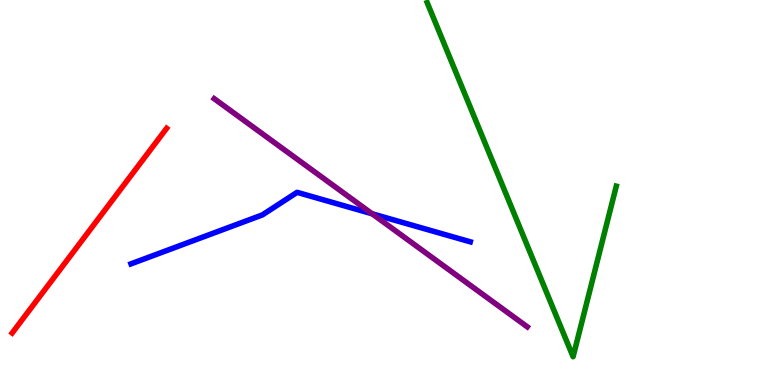[{'lines': ['blue', 'red'], 'intersections': []}, {'lines': ['green', 'red'], 'intersections': []}, {'lines': ['purple', 'red'], 'intersections': []}, {'lines': ['blue', 'green'], 'intersections': []}, {'lines': ['blue', 'purple'], 'intersections': [{'x': 4.8, 'y': 4.45}]}, {'lines': ['green', 'purple'], 'intersections': []}]